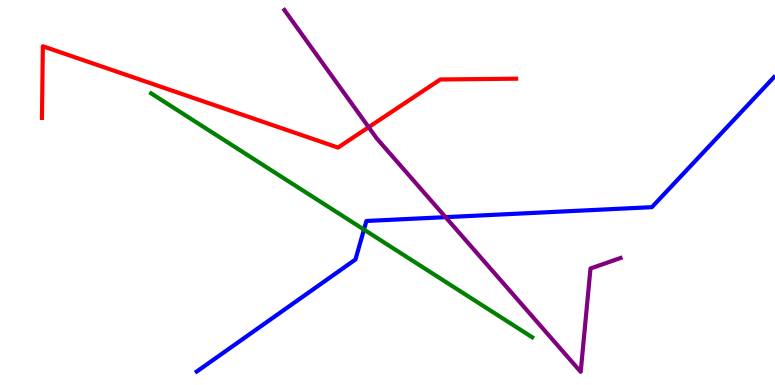[{'lines': ['blue', 'red'], 'intersections': []}, {'lines': ['green', 'red'], 'intersections': []}, {'lines': ['purple', 'red'], 'intersections': [{'x': 4.76, 'y': 6.7}]}, {'lines': ['blue', 'green'], 'intersections': [{'x': 4.7, 'y': 4.04}]}, {'lines': ['blue', 'purple'], 'intersections': [{'x': 5.75, 'y': 4.36}]}, {'lines': ['green', 'purple'], 'intersections': []}]